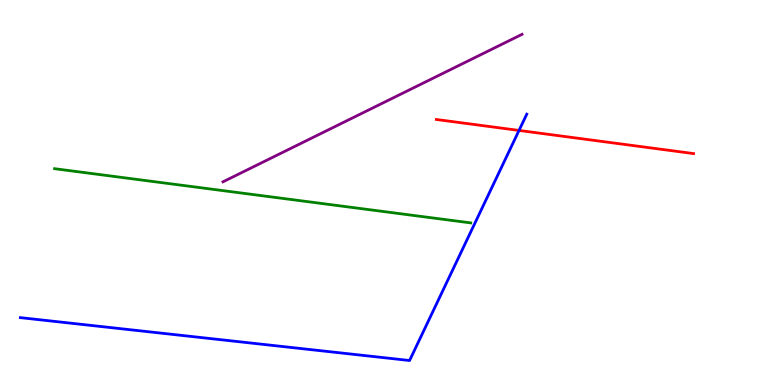[{'lines': ['blue', 'red'], 'intersections': [{'x': 6.7, 'y': 6.61}]}, {'lines': ['green', 'red'], 'intersections': []}, {'lines': ['purple', 'red'], 'intersections': []}, {'lines': ['blue', 'green'], 'intersections': []}, {'lines': ['blue', 'purple'], 'intersections': []}, {'lines': ['green', 'purple'], 'intersections': []}]